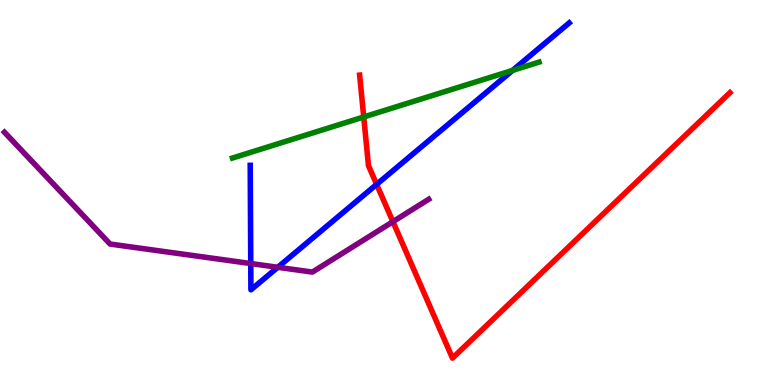[{'lines': ['blue', 'red'], 'intersections': [{'x': 4.86, 'y': 5.21}]}, {'lines': ['green', 'red'], 'intersections': [{'x': 4.69, 'y': 6.96}]}, {'lines': ['purple', 'red'], 'intersections': [{'x': 5.07, 'y': 4.24}]}, {'lines': ['blue', 'green'], 'intersections': [{'x': 6.61, 'y': 8.17}]}, {'lines': ['blue', 'purple'], 'intersections': [{'x': 3.24, 'y': 3.15}, {'x': 3.58, 'y': 3.06}]}, {'lines': ['green', 'purple'], 'intersections': []}]